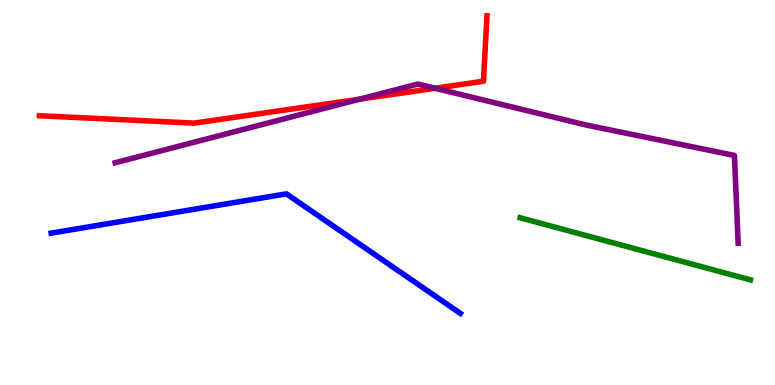[{'lines': ['blue', 'red'], 'intersections': []}, {'lines': ['green', 'red'], 'intersections': []}, {'lines': ['purple', 'red'], 'intersections': [{'x': 4.64, 'y': 7.42}, {'x': 5.61, 'y': 7.71}]}, {'lines': ['blue', 'green'], 'intersections': []}, {'lines': ['blue', 'purple'], 'intersections': []}, {'lines': ['green', 'purple'], 'intersections': []}]